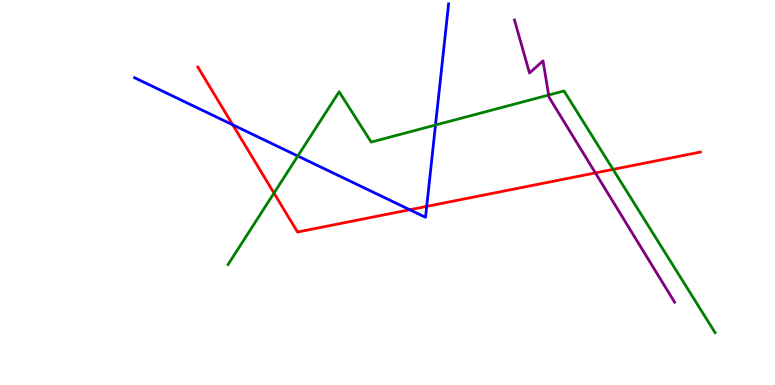[{'lines': ['blue', 'red'], 'intersections': [{'x': 3.0, 'y': 6.76}, {'x': 5.29, 'y': 4.55}, {'x': 5.51, 'y': 4.64}]}, {'lines': ['green', 'red'], 'intersections': [{'x': 3.54, 'y': 4.98}, {'x': 7.91, 'y': 5.6}]}, {'lines': ['purple', 'red'], 'intersections': [{'x': 7.68, 'y': 5.51}]}, {'lines': ['blue', 'green'], 'intersections': [{'x': 3.84, 'y': 5.95}, {'x': 5.62, 'y': 6.75}]}, {'lines': ['blue', 'purple'], 'intersections': []}, {'lines': ['green', 'purple'], 'intersections': [{'x': 7.08, 'y': 7.53}]}]